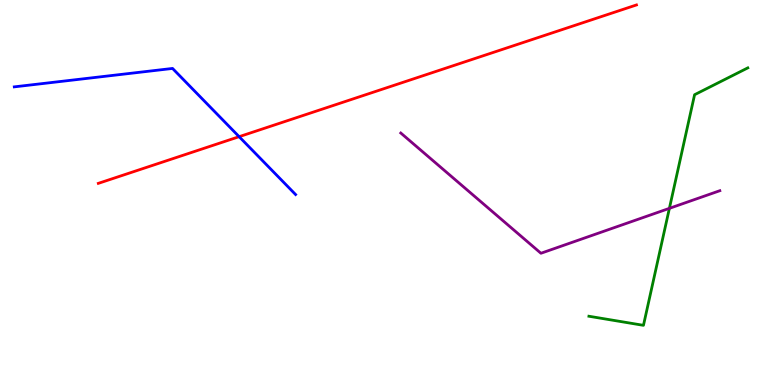[{'lines': ['blue', 'red'], 'intersections': [{'x': 3.09, 'y': 6.45}]}, {'lines': ['green', 'red'], 'intersections': []}, {'lines': ['purple', 'red'], 'intersections': []}, {'lines': ['blue', 'green'], 'intersections': []}, {'lines': ['blue', 'purple'], 'intersections': []}, {'lines': ['green', 'purple'], 'intersections': [{'x': 8.64, 'y': 4.59}]}]